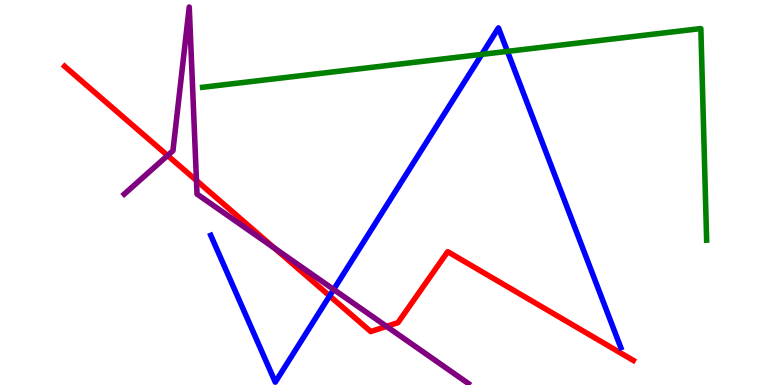[{'lines': ['blue', 'red'], 'intersections': [{'x': 4.25, 'y': 2.31}]}, {'lines': ['green', 'red'], 'intersections': []}, {'lines': ['purple', 'red'], 'intersections': [{'x': 2.16, 'y': 5.96}, {'x': 2.53, 'y': 5.31}, {'x': 3.54, 'y': 3.56}, {'x': 4.99, 'y': 1.52}]}, {'lines': ['blue', 'green'], 'intersections': [{'x': 6.22, 'y': 8.59}, {'x': 6.55, 'y': 8.67}]}, {'lines': ['blue', 'purple'], 'intersections': [{'x': 4.31, 'y': 2.48}]}, {'lines': ['green', 'purple'], 'intersections': []}]